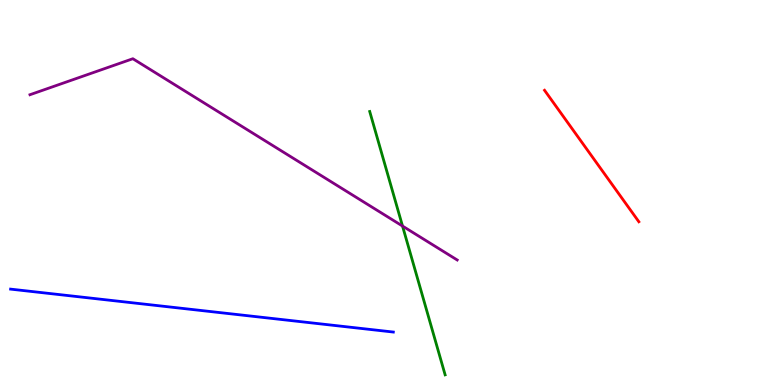[{'lines': ['blue', 'red'], 'intersections': []}, {'lines': ['green', 'red'], 'intersections': []}, {'lines': ['purple', 'red'], 'intersections': []}, {'lines': ['blue', 'green'], 'intersections': []}, {'lines': ['blue', 'purple'], 'intersections': []}, {'lines': ['green', 'purple'], 'intersections': [{'x': 5.19, 'y': 4.13}]}]